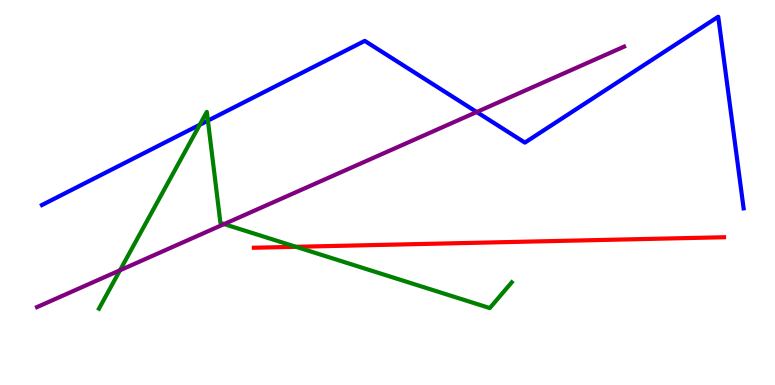[{'lines': ['blue', 'red'], 'intersections': []}, {'lines': ['green', 'red'], 'intersections': [{'x': 3.82, 'y': 3.59}]}, {'lines': ['purple', 'red'], 'intersections': []}, {'lines': ['blue', 'green'], 'intersections': [{'x': 2.58, 'y': 6.76}, {'x': 2.68, 'y': 6.87}]}, {'lines': ['blue', 'purple'], 'intersections': [{'x': 6.15, 'y': 7.09}]}, {'lines': ['green', 'purple'], 'intersections': [{'x': 1.55, 'y': 2.98}, {'x': 2.89, 'y': 4.18}]}]